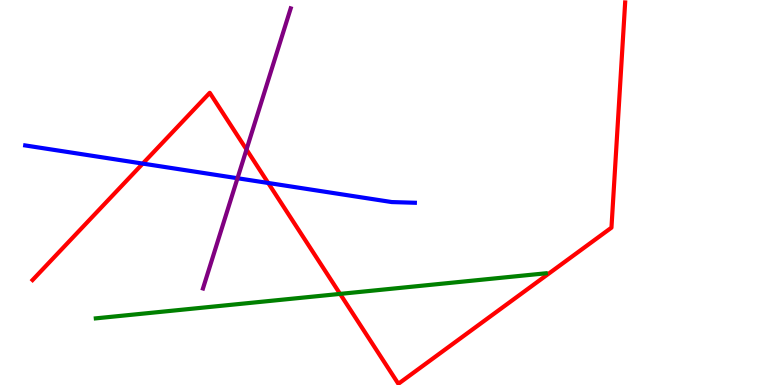[{'lines': ['blue', 'red'], 'intersections': [{'x': 1.84, 'y': 5.75}, {'x': 3.46, 'y': 5.25}]}, {'lines': ['green', 'red'], 'intersections': [{'x': 4.39, 'y': 2.37}]}, {'lines': ['purple', 'red'], 'intersections': [{'x': 3.18, 'y': 6.12}]}, {'lines': ['blue', 'green'], 'intersections': []}, {'lines': ['blue', 'purple'], 'intersections': [{'x': 3.06, 'y': 5.37}]}, {'lines': ['green', 'purple'], 'intersections': []}]